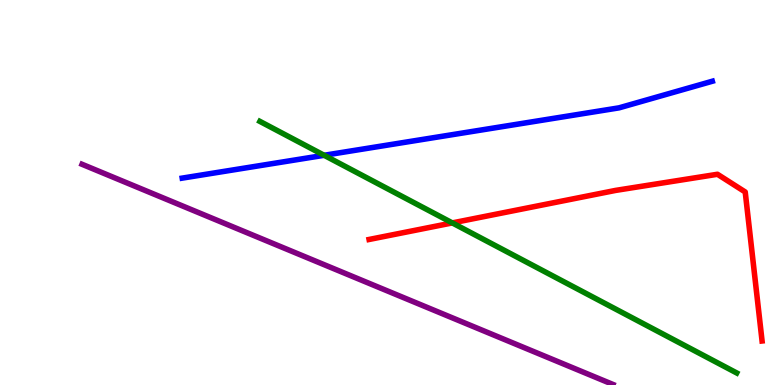[{'lines': ['blue', 'red'], 'intersections': []}, {'lines': ['green', 'red'], 'intersections': [{'x': 5.84, 'y': 4.21}]}, {'lines': ['purple', 'red'], 'intersections': []}, {'lines': ['blue', 'green'], 'intersections': [{'x': 4.18, 'y': 5.97}]}, {'lines': ['blue', 'purple'], 'intersections': []}, {'lines': ['green', 'purple'], 'intersections': []}]